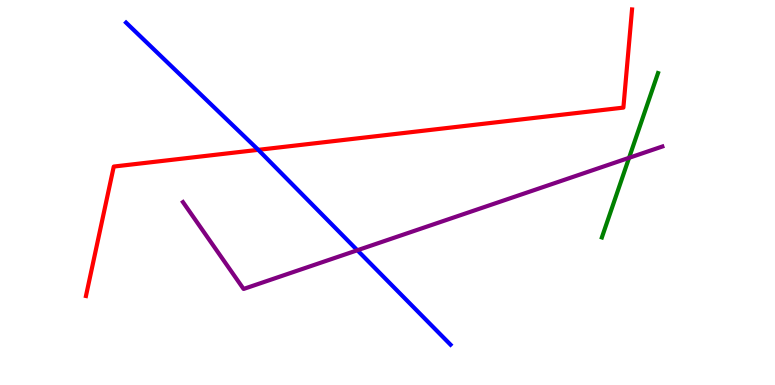[{'lines': ['blue', 'red'], 'intersections': [{'x': 3.33, 'y': 6.11}]}, {'lines': ['green', 'red'], 'intersections': []}, {'lines': ['purple', 'red'], 'intersections': []}, {'lines': ['blue', 'green'], 'intersections': []}, {'lines': ['blue', 'purple'], 'intersections': [{'x': 4.61, 'y': 3.5}]}, {'lines': ['green', 'purple'], 'intersections': [{'x': 8.12, 'y': 5.9}]}]